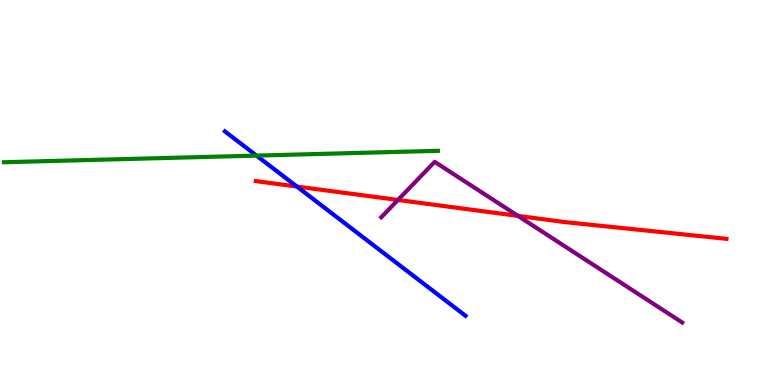[{'lines': ['blue', 'red'], 'intersections': [{'x': 3.83, 'y': 5.15}]}, {'lines': ['green', 'red'], 'intersections': []}, {'lines': ['purple', 'red'], 'intersections': [{'x': 5.13, 'y': 4.81}, {'x': 6.68, 'y': 4.39}]}, {'lines': ['blue', 'green'], 'intersections': [{'x': 3.31, 'y': 5.96}]}, {'lines': ['blue', 'purple'], 'intersections': []}, {'lines': ['green', 'purple'], 'intersections': []}]